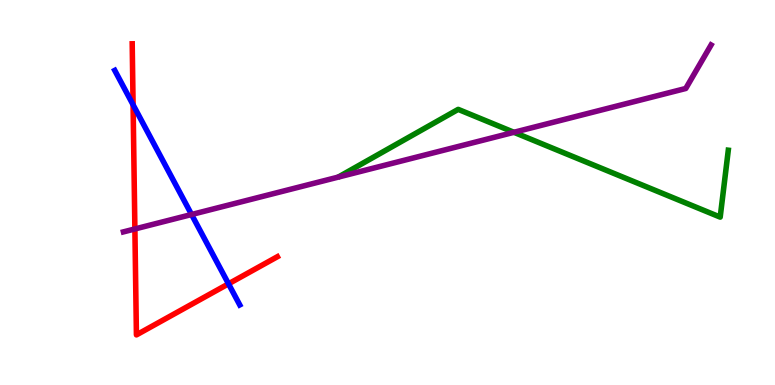[{'lines': ['blue', 'red'], 'intersections': [{'x': 1.72, 'y': 7.28}, {'x': 2.95, 'y': 2.63}]}, {'lines': ['green', 'red'], 'intersections': []}, {'lines': ['purple', 'red'], 'intersections': [{'x': 1.74, 'y': 4.05}]}, {'lines': ['blue', 'green'], 'intersections': []}, {'lines': ['blue', 'purple'], 'intersections': [{'x': 2.47, 'y': 4.43}]}, {'lines': ['green', 'purple'], 'intersections': [{'x': 6.63, 'y': 6.56}]}]